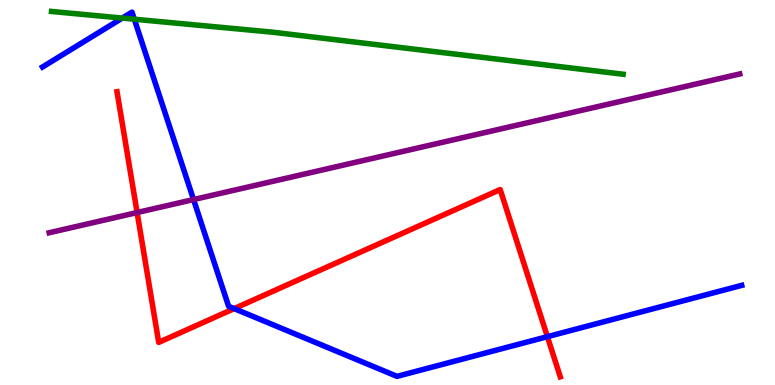[{'lines': ['blue', 'red'], 'intersections': [{'x': 3.02, 'y': 1.98}, {'x': 7.06, 'y': 1.26}]}, {'lines': ['green', 'red'], 'intersections': []}, {'lines': ['purple', 'red'], 'intersections': [{'x': 1.77, 'y': 4.48}]}, {'lines': ['blue', 'green'], 'intersections': [{'x': 1.58, 'y': 9.53}, {'x': 1.73, 'y': 9.5}]}, {'lines': ['blue', 'purple'], 'intersections': [{'x': 2.5, 'y': 4.82}]}, {'lines': ['green', 'purple'], 'intersections': []}]